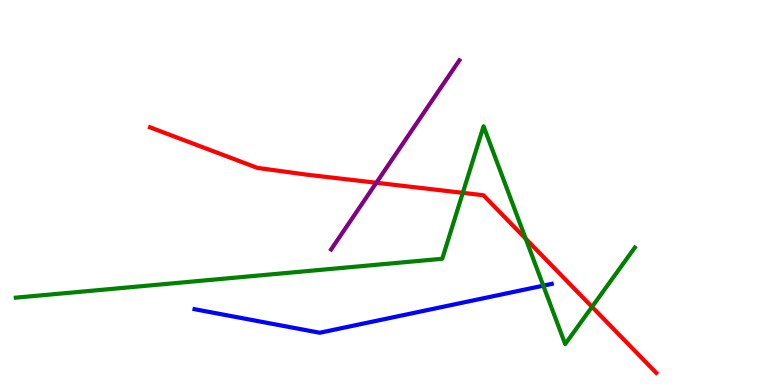[{'lines': ['blue', 'red'], 'intersections': []}, {'lines': ['green', 'red'], 'intersections': [{'x': 5.97, 'y': 4.99}, {'x': 6.78, 'y': 3.8}, {'x': 7.64, 'y': 2.03}]}, {'lines': ['purple', 'red'], 'intersections': [{'x': 4.86, 'y': 5.25}]}, {'lines': ['blue', 'green'], 'intersections': [{'x': 7.01, 'y': 2.58}]}, {'lines': ['blue', 'purple'], 'intersections': []}, {'lines': ['green', 'purple'], 'intersections': []}]